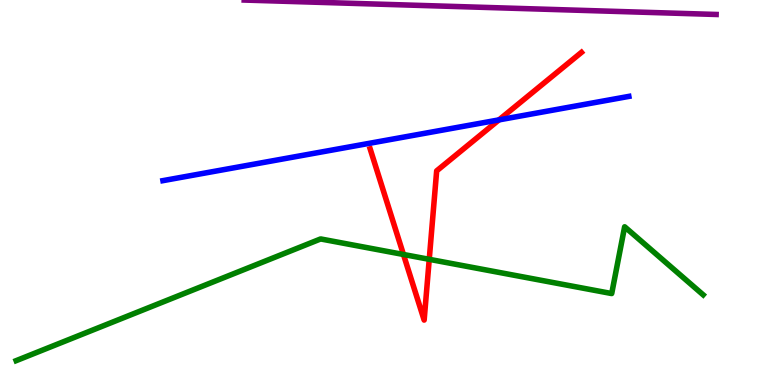[{'lines': ['blue', 'red'], 'intersections': [{'x': 6.44, 'y': 6.89}]}, {'lines': ['green', 'red'], 'intersections': [{'x': 5.21, 'y': 3.39}, {'x': 5.54, 'y': 3.26}]}, {'lines': ['purple', 'red'], 'intersections': []}, {'lines': ['blue', 'green'], 'intersections': []}, {'lines': ['blue', 'purple'], 'intersections': []}, {'lines': ['green', 'purple'], 'intersections': []}]